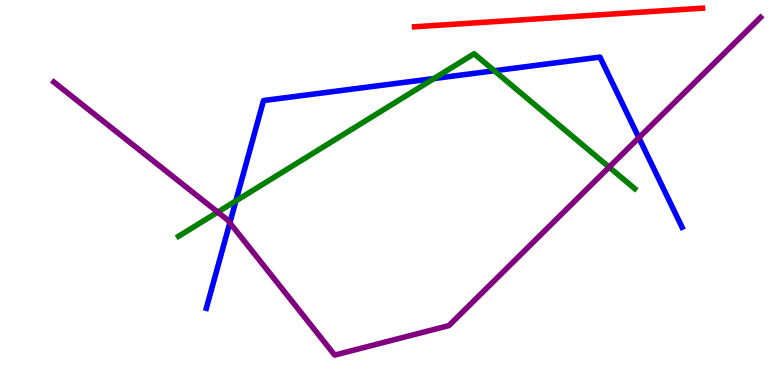[{'lines': ['blue', 'red'], 'intersections': []}, {'lines': ['green', 'red'], 'intersections': []}, {'lines': ['purple', 'red'], 'intersections': []}, {'lines': ['blue', 'green'], 'intersections': [{'x': 3.04, 'y': 4.78}, {'x': 5.6, 'y': 7.96}, {'x': 6.38, 'y': 8.16}]}, {'lines': ['blue', 'purple'], 'intersections': [{'x': 2.97, 'y': 4.21}, {'x': 8.24, 'y': 6.42}]}, {'lines': ['green', 'purple'], 'intersections': [{'x': 2.81, 'y': 4.49}, {'x': 7.86, 'y': 5.66}]}]